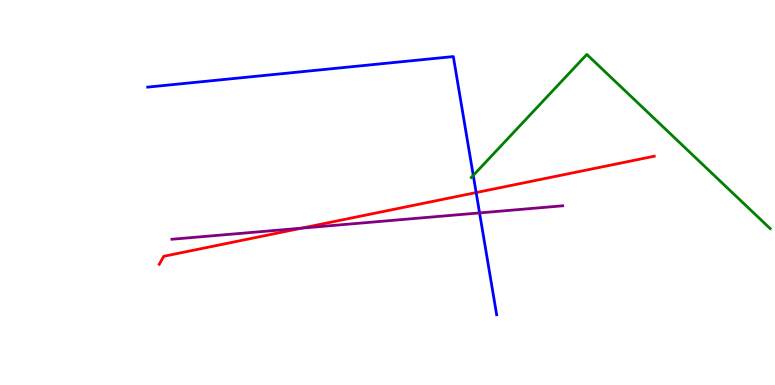[{'lines': ['blue', 'red'], 'intersections': [{'x': 6.14, 'y': 5.0}]}, {'lines': ['green', 'red'], 'intersections': []}, {'lines': ['purple', 'red'], 'intersections': [{'x': 3.89, 'y': 4.07}]}, {'lines': ['blue', 'green'], 'intersections': [{'x': 6.11, 'y': 5.44}]}, {'lines': ['blue', 'purple'], 'intersections': [{'x': 6.19, 'y': 4.47}]}, {'lines': ['green', 'purple'], 'intersections': []}]